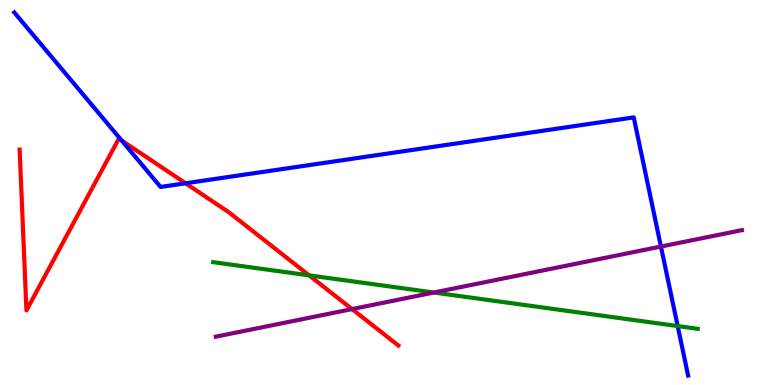[{'lines': ['blue', 'red'], 'intersections': [{'x': 1.57, 'y': 6.35}, {'x': 2.39, 'y': 5.24}]}, {'lines': ['green', 'red'], 'intersections': [{'x': 3.99, 'y': 2.85}]}, {'lines': ['purple', 'red'], 'intersections': [{'x': 4.54, 'y': 1.97}]}, {'lines': ['blue', 'green'], 'intersections': [{'x': 8.74, 'y': 1.53}]}, {'lines': ['blue', 'purple'], 'intersections': [{'x': 8.53, 'y': 3.6}]}, {'lines': ['green', 'purple'], 'intersections': [{'x': 5.6, 'y': 2.4}]}]